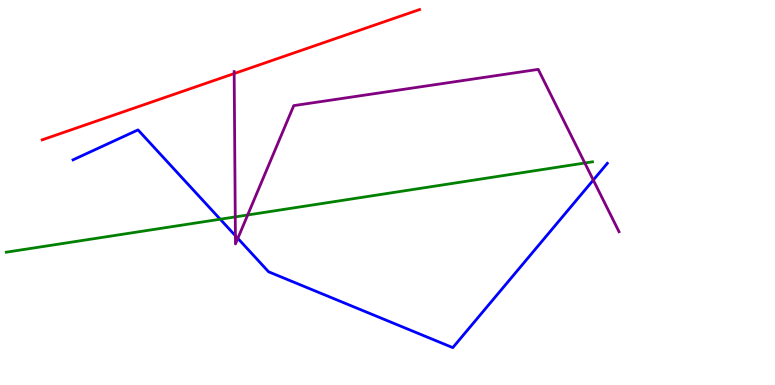[{'lines': ['blue', 'red'], 'intersections': []}, {'lines': ['green', 'red'], 'intersections': []}, {'lines': ['purple', 'red'], 'intersections': [{'x': 3.02, 'y': 8.09}]}, {'lines': ['blue', 'green'], 'intersections': [{'x': 2.84, 'y': 4.31}]}, {'lines': ['blue', 'purple'], 'intersections': [{'x': 3.04, 'y': 3.88}, {'x': 3.07, 'y': 3.81}, {'x': 7.66, 'y': 5.32}]}, {'lines': ['green', 'purple'], 'intersections': [{'x': 3.04, 'y': 4.37}, {'x': 3.2, 'y': 4.42}, {'x': 7.55, 'y': 5.77}]}]